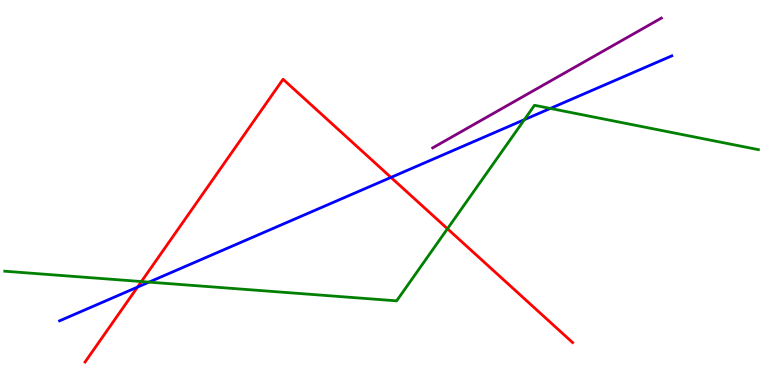[{'lines': ['blue', 'red'], 'intersections': [{'x': 1.77, 'y': 2.54}, {'x': 5.04, 'y': 5.39}]}, {'lines': ['green', 'red'], 'intersections': [{'x': 1.82, 'y': 2.69}, {'x': 5.77, 'y': 4.06}]}, {'lines': ['purple', 'red'], 'intersections': []}, {'lines': ['blue', 'green'], 'intersections': [{'x': 1.92, 'y': 2.67}, {'x': 6.77, 'y': 6.89}, {'x': 7.1, 'y': 7.18}]}, {'lines': ['blue', 'purple'], 'intersections': []}, {'lines': ['green', 'purple'], 'intersections': []}]